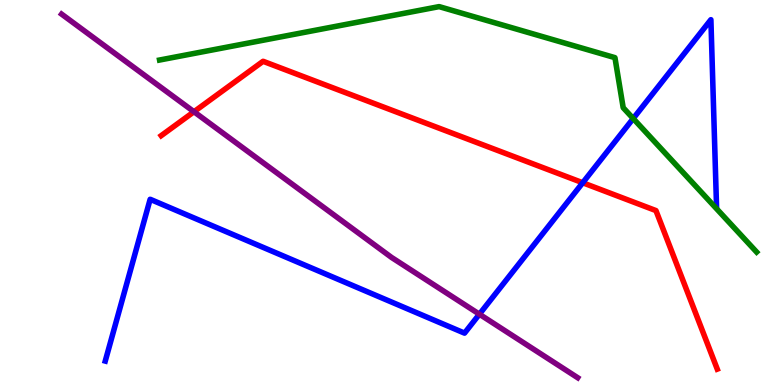[{'lines': ['blue', 'red'], 'intersections': [{'x': 7.52, 'y': 5.25}]}, {'lines': ['green', 'red'], 'intersections': []}, {'lines': ['purple', 'red'], 'intersections': [{'x': 2.5, 'y': 7.1}]}, {'lines': ['blue', 'green'], 'intersections': [{'x': 8.17, 'y': 6.92}]}, {'lines': ['blue', 'purple'], 'intersections': [{'x': 6.19, 'y': 1.84}]}, {'lines': ['green', 'purple'], 'intersections': []}]